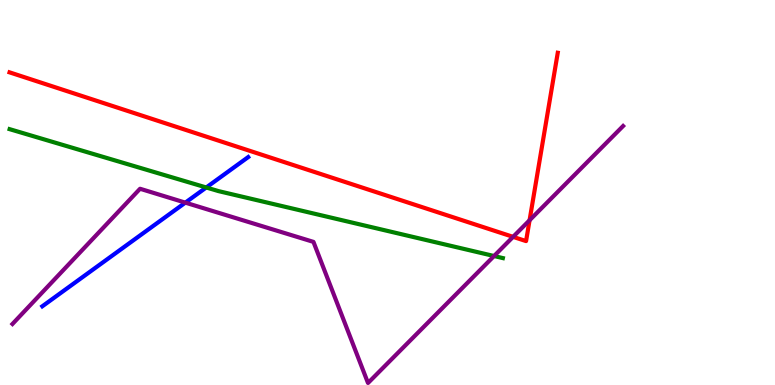[{'lines': ['blue', 'red'], 'intersections': []}, {'lines': ['green', 'red'], 'intersections': []}, {'lines': ['purple', 'red'], 'intersections': [{'x': 6.62, 'y': 3.85}, {'x': 6.83, 'y': 4.28}]}, {'lines': ['blue', 'green'], 'intersections': [{'x': 2.66, 'y': 5.13}]}, {'lines': ['blue', 'purple'], 'intersections': [{'x': 2.39, 'y': 4.74}]}, {'lines': ['green', 'purple'], 'intersections': [{'x': 6.37, 'y': 3.35}]}]